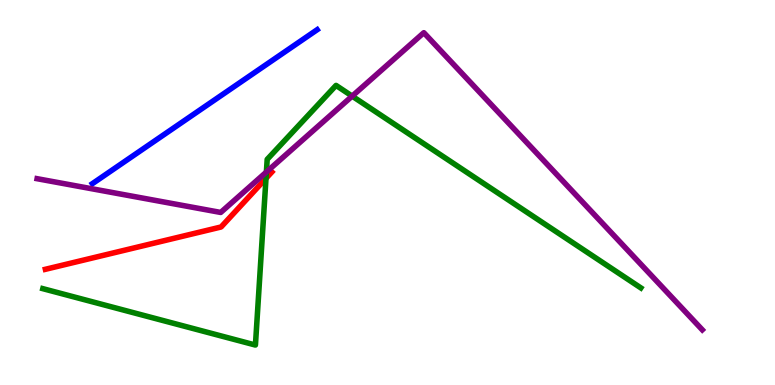[{'lines': ['blue', 'red'], 'intersections': []}, {'lines': ['green', 'red'], 'intersections': [{'x': 3.43, 'y': 5.37}]}, {'lines': ['purple', 'red'], 'intersections': []}, {'lines': ['blue', 'green'], 'intersections': []}, {'lines': ['blue', 'purple'], 'intersections': []}, {'lines': ['green', 'purple'], 'intersections': [{'x': 3.44, 'y': 5.53}, {'x': 4.54, 'y': 7.5}]}]